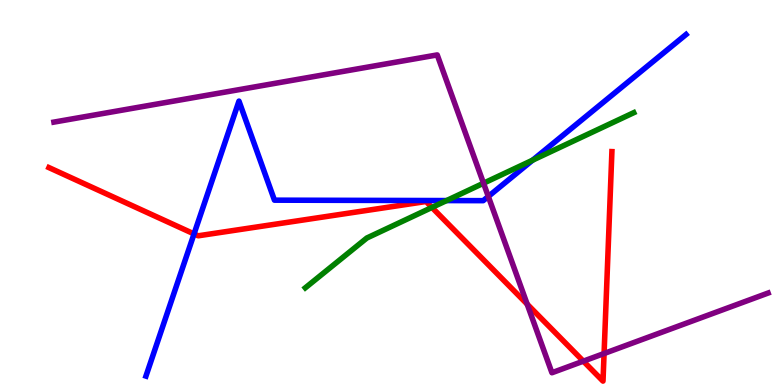[{'lines': ['blue', 'red'], 'intersections': [{'x': 2.5, 'y': 3.92}]}, {'lines': ['green', 'red'], 'intersections': [{'x': 5.57, 'y': 4.61}]}, {'lines': ['purple', 'red'], 'intersections': [{'x': 6.8, 'y': 2.1}, {'x': 7.53, 'y': 0.619}, {'x': 7.79, 'y': 0.818}]}, {'lines': ['blue', 'green'], 'intersections': [{'x': 5.76, 'y': 4.79}, {'x': 6.87, 'y': 5.84}]}, {'lines': ['blue', 'purple'], 'intersections': [{'x': 6.3, 'y': 4.9}]}, {'lines': ['green', 'purple'], 'intersections': [{'x': 6.24, 'y': 5.24}]}]